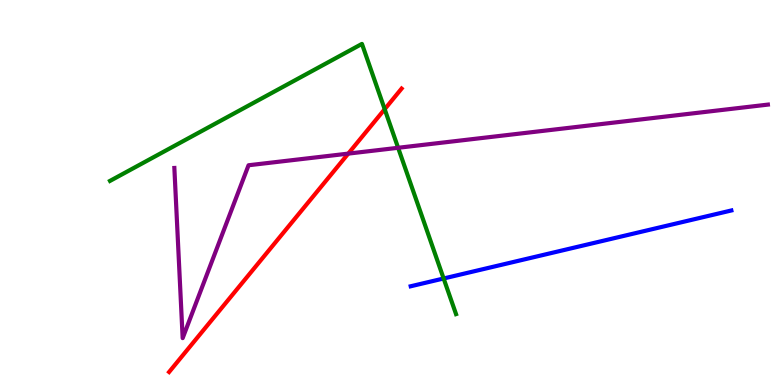[{'lines': ['blue', 'red'], 'intersections': []}, {'lines': ['green', 'red'], 'intersections': [{'x': 4.96, 'y': 7.16}]}, {'lines': ['purple', 'red'], 'intersections': [{'x': 4.49, 'y': 6.01}]}, {'lines': ['blue', 'green'], 'intersections': [{'x': 5.72, 'y': 2.77}]}, {'lines': ['blue', 'purple'], 'intersections': []}, {'lines': ['green', 'purple'], 'intersections': [{'x': 5.14, 'y': 6.16}]}]